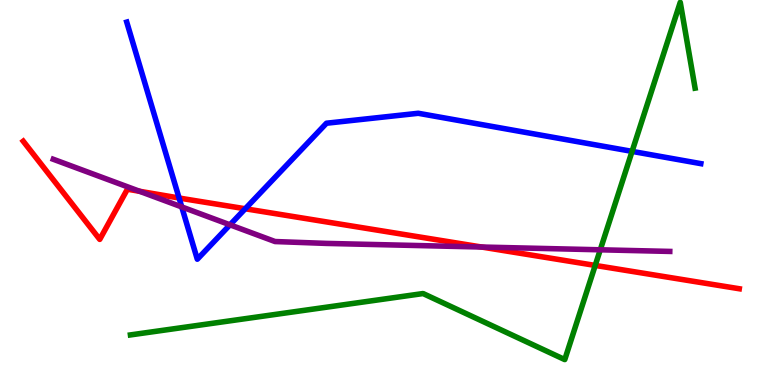[{'lines': ['blue', 'red'], 'intersections': [{'x': 2.31, 'y': 4.86}, {'x': 3.16, 'y': 4.58}]}, {'lines': ['green', 'red'], 'intersections': [{'x': 7.68, 'y': 3.11}]}, {'lines': ['purple', 'red'], 'intersections': [{'x': 1.8, 'y': 5.03}, {'x': 6.21, 'y': 3.58}]}, {'lines': ['blue', 'green'], 'intersections': [{'x': 8.16, 'y': 6.07}]}, {'lines': ['blue', 'purple'], 'intersections': [{'x': 2.34, 'y': 4.63}, {'x': 2.97, 'y': 4.16}]}, {'lines': ['green', 'purple'], 'intersections': [{'x': 7.75, 'y': 3.51}]}]